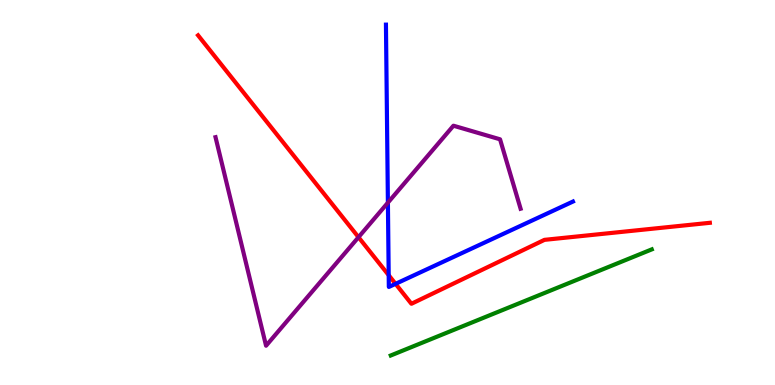[{'lines': ['blue', 'red'], 'intersections': [{'x': 5.02, 'y': 2.85}, {'x': 5.1, 'y': 2.63}]}, {'lines': ['green', 'red'], 'intersections': []}, {'lines': ['purple', 'red'], 'intersections': [{'x': 4.63, 'y': 3.84}]}, {'lines': ['blue', 'green'], 'intersections': []}, {'lines': ['blue', 'purple'], 'intersections': [{'x': 5.01, 'y': 4.74}]}, {'lines': ['green', 'purple'], 'intersections': []}]